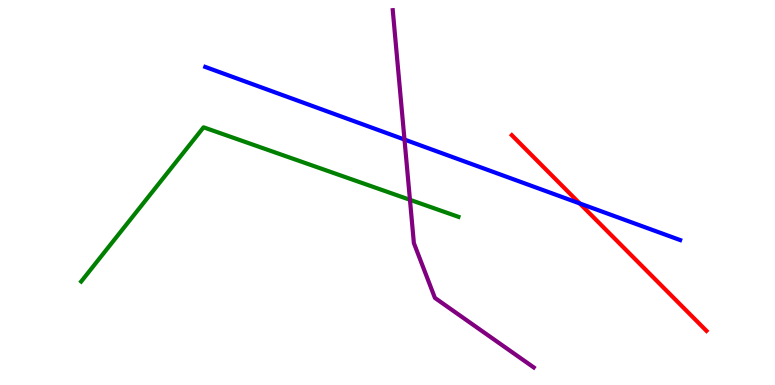[{'lines': ['blue', 'red'], 'intersections': [{'x': 7.48, 'y': 4.72}]}, {'lines': ['green', 'red'], 'intersections': []}, {'lines': ['purple', 'red'], 'intersections': []}, {'lines': ['blue', 'green'], 'intersections': []}, {'lines': ['blue', 'purple'], 'intersections': [{'x': 5.22, 'y': 6.38}]}, {'lines': ['green', 'purple'], 'intersections': [{'x': 5.29, 'y': 4.81}]}]